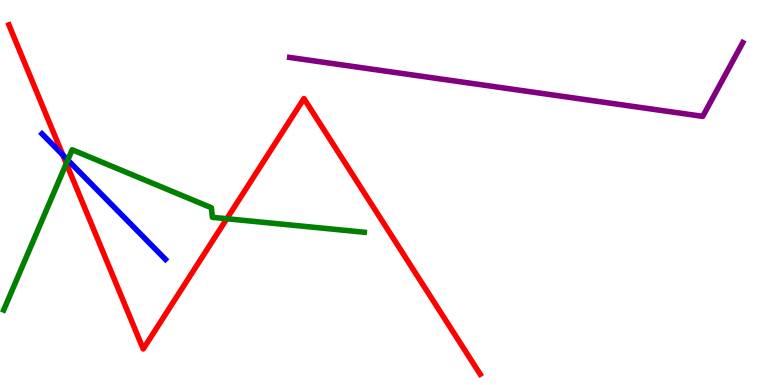[{'lines': ['blue', 'red'], 'intersections': [{'x': 0.81, 'y': 5.98}]}, {'lines': ['green', 'red'], 'intersections': [{'x': 0.856, 'y': 5.75}, {'x': 2.93, 'y': 4.32}]}, {'lines': ['purple', 'red'], 'intersections': []}, {'lines': ['blue', 'green'], 'intersections': [{'x': 0.875, 'y': 5.84}]}, {'lines': ['blue', 'purple'], 'intersections': []}, {'lines': ['green', 'purple'], 'intersections': []}]